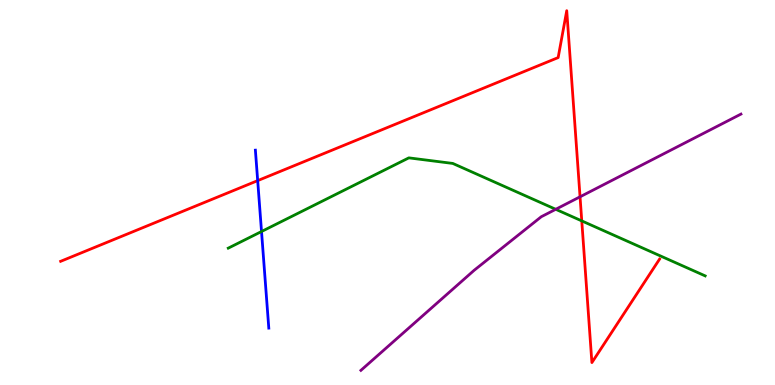[{'lines': ['blue', 'red'], 'intersections': [{'x': 3.32, 'y': 5.31}]}, {'lines': ['green', 'red'], 'intersections': [{'x': 7.51, 'y': 4.26}]}, {'lines': ['purple', 'red'], 'intersections': [{'x': 7.48, 'y': 4.89}]}, {'lines': ['blue', 'green'], 'intersections': [{'x': 3.37, 'y': 3.99}]}, {'lines': ['blue', 'purple'], 'intersections': []}, {'lines': ['green', 'purple'], 'intersections': [{'x': 7.17, 'y': 4.56}]}]